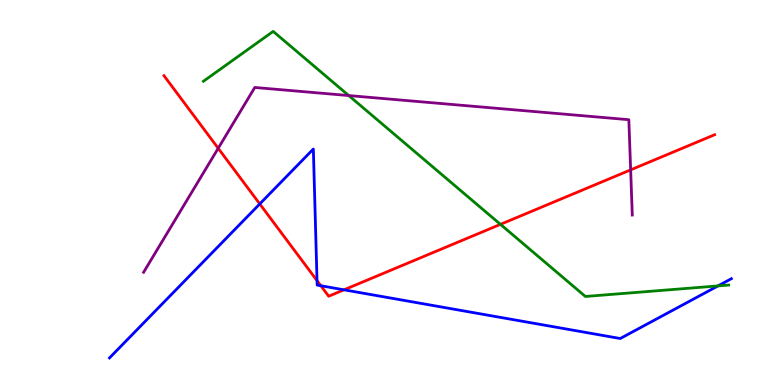[{'lines': ['blue', 'red'], 'intersections': [{'x': 3.35, 'y': 4.7}, {'x': 4.09, 'y': 2.71}, {'x': 4.14, 'y': 2.58}, {'x': 4.44, 'y': 2.47}]}, {'lines': ['green', 'red'], 'intersections': [{'x': 6.46, 'y': 4.17}]}, {'lines': ['purple', 'red'], 'intersections': [{'x': 2.82, 'y': 6.15}, {'x': 8.14, 'y': 5.59}]}, {'lines': ['blue', 'green'], 'intersections': [{'x': 9.26, 'y': 2.57}]}, {'lines': ['blue', 'purple'], 'intersections': []}, {'lines': ['green', 'purple'], 'intersections': [{'x': 4.5, 'y': 7.52}]}]